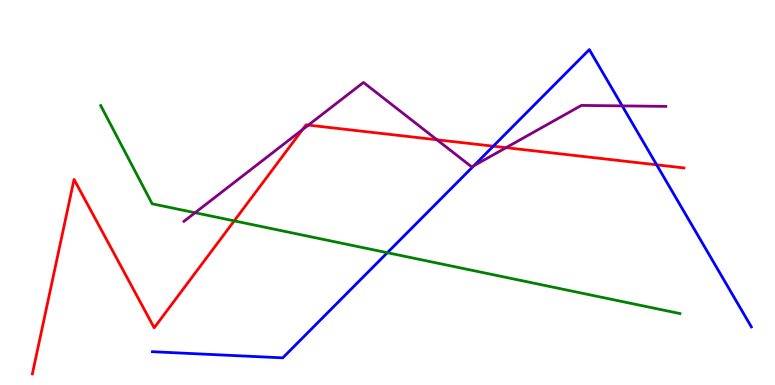[{'lines': ['blue', 'red'], 'intersections': [{'x': 6.36, 'y': 6.2}, {'x': 8.47, 'y': 5.72}]}, {'lines': ['green', 'red'], 'intersections': [{'x': 3.02, 'y': 4.26}]}, {'lines': ['purple', 'red'], 'intersections': [{'x': 3.9, 'y': 6.63}, {'x': 3.98, 'y': 6.75}, {'x': 5.64, 'y': 6.37}, {'x': 6.53, 'y': 6.16}]}, {'lines': ['blue', 'green'], 'intersections': [{'x': 5.0, 'y': 3.44}]}, {'lines': ['blue', 'purple'], 'intersections': [{'x': 6.11, 'y': 5.69}, {'x': 8.03, 'y': 7.25}]}, {'lines': ['green', 'purple'], 'intersections': [{'x': 2.52, 'y': 4.47}]}]